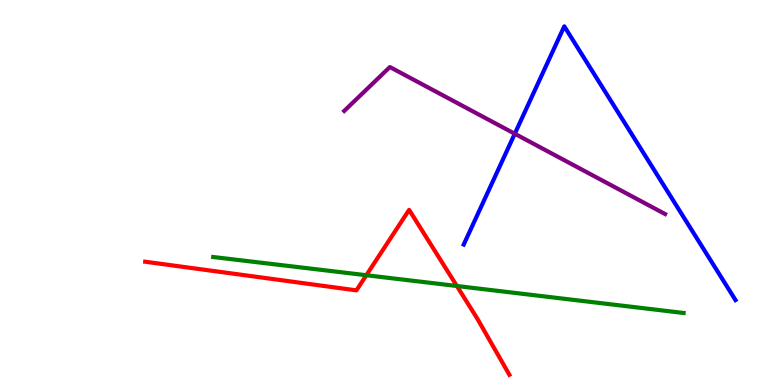[{'lines': ['blue', 'red'], 'intersections': []}, {'lines': ['green', 'red'], 'intersections': [{'x': 4.73, 'y': 2.85}, {'x': 5.89, 'y': 2.57}]}, {'lines': ['purple', 'red'], 'intersections': []}, {'lines': ['blue', 'green'], 'intersections': []}, {'lines': ['blue', 'purple'], 'intersections': [{'x': 6.64, 'y': 6.53}]}, {'lines': ['green', 'purple'], 'intersections': []}]